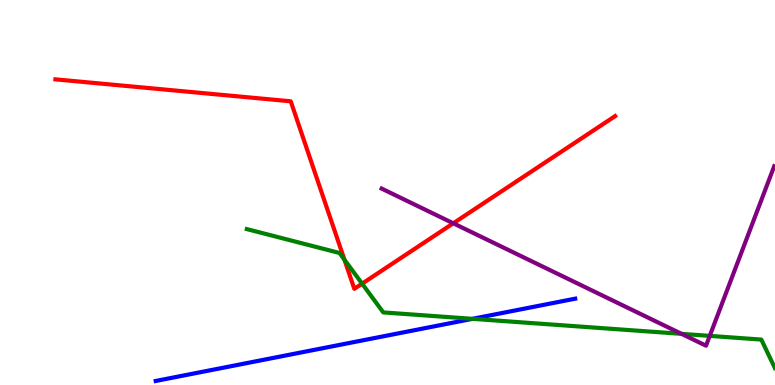[{'lines': ['blue', 'red'], 'intersections': []}, {'lines': ['green', 'red'], 'intersections': [{'x': 4.44, 'y': 3.25}, {'x': 4.67, 'y': 2.63}]}, {'lines': ['purple', 'red'], 'intersections': [{'x': 5.85, 'y': 4.2}]}, {'lines': ['blue', 'green'], 'intersections': [{'x': 6.1, 'y': 1.72}]}, {'lines': ['blue', 'purple'], 'intersections': []}, {'lines': ['green', 'purple'], 'intersections': [{'x': 8.79, 'y': 1.33}, {'x': 9.16, 'y': 1.28}]}]